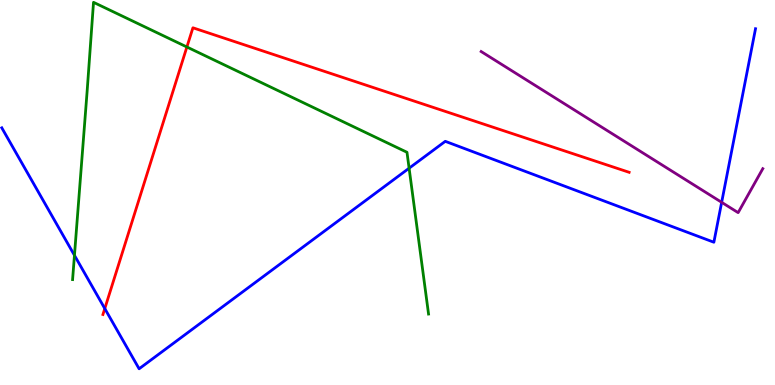[{'lines': ['blue', 'red'], 'intersections': [{'x': 1.35, 'y': 1.99}]}, {'lines': ['green', 'red'], 'intersections': [{'x': 2.41, 'y': 8.78}]}, {'lines': ['purple', 'red'], 'intersections': []}, {'lines': ['blue', 'green'], 'intersections': [{'x': 0.961, 'y': 3.37}, {'x': 5.28, 'y': 5.63}]}, {'lines': ['blue', 'purple'], 'intersections': [{'x': 9.31, 'y': 4.74}]}, {'lines': ['green', 'purple'], 'intersections': []}]